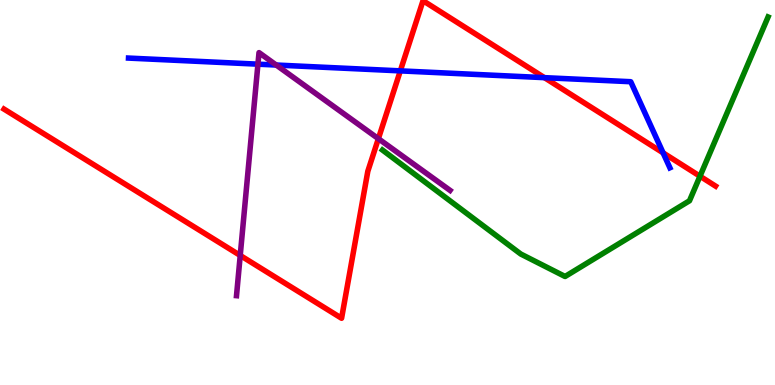[{'lines': ['blue', 'red'], 'intersections': [{'x': 5.17, 'y': 8.16}, {'x': 7.03, 'y': 7.98}, {'x': 8.56, 'y': 6.03}]}, {'lines': ['green', 'red'], 'intersections': [{'x': 9.03, 'y': 5.42}]}, {'lines': ['purple', 'red'], 'intersections': [{'x': 3.1, 'y': 3.36}, {'x': 4.88, 'y': 6.4}]}, {'lines': ['blue', 'green'], 'intersections': []}, {'lines': ['blue', 'purple'], 'intersections': [{'x': 3.33, 'y': 8.33}, {'x': 3.56, 'y': 8.31}]}, {'lines': ['green', 'purple'], 'intersections': []}]